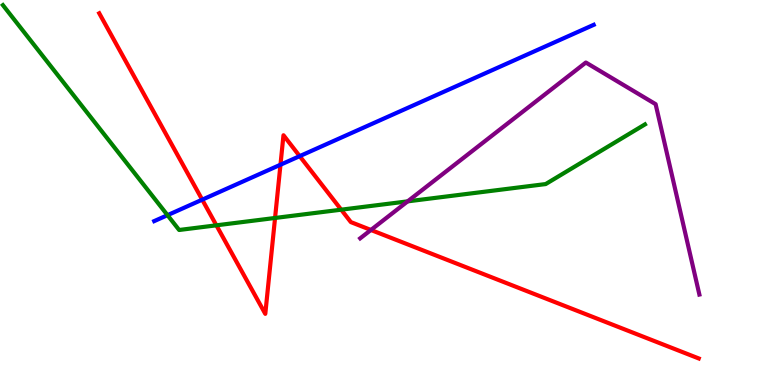[{'lines': ['blue', 'red'], 'intersections': [{'x': 2.61, 'y': 4.81}, {'x': 3.62, 'y': 5.72}, {'x': 3.87, 'y': 5.94}]}, {'lines': ['green', 'red'], 'intersections': [{'x': 2.79, 'y': 4.15}, {'x': 3.55, 'y': 4.34}, {'x': 4.4, 'y': 4.55}]}, {'lines': ['purple', 'red'], 'intersections': [{'x': 4.79, 'y': 4.03}]}, {'lines': ['blue', 'green'], 'intersections': [{'x': 2.16, 'y': 4.41}]}, {'lines': ['blue', 'purple'], 'intersections': []}, {'lines': ['green', 'purple'], 'intersections': [{'x': 5.26, 'y': 4.77}]}]